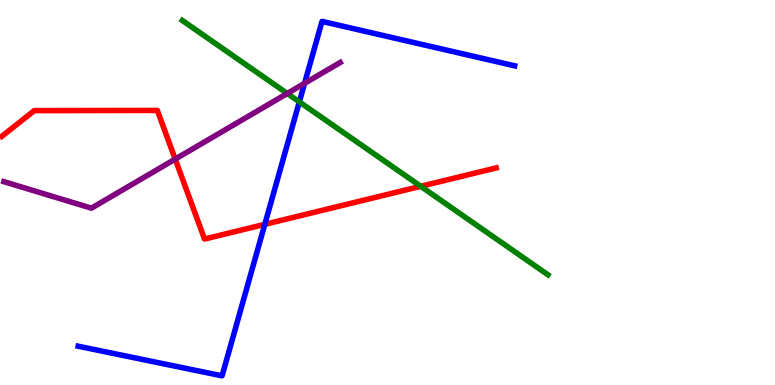[{'lines': ['blue', 'red'], 'intersections': [{'x': 3.42, 'y': 4.17}]}, {'lines': ['green', 'red'], 'intersections': [{'x': 5.43, 'y': 5.16}]}, {'lines': ['purple', 'red'], 'intersections': [{'x': 2.26, 'y': 5.87}]}, {'lines': ['blue', 'green'], 'intersections': [{'x': 3.86, 'y': 7.35}]}, {'lines': ['blue', 'purple'], 'intersections': [{'x': 3.93, 'y': 7.84}]}, {'lines': ['green', 'purple'], 'intersections': [{'x': 3.71, 'y': 7.57}]}]